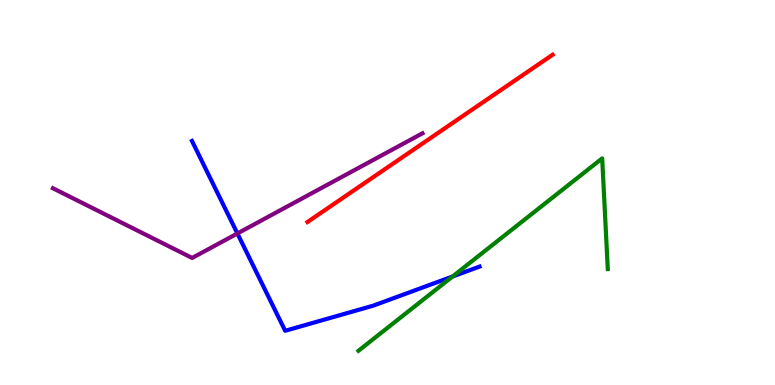[{'lines': ['blue', 'red'], 'intersections': []}, {'lines': ['green', 'red'], 'intersections': []}, {'lines': ['purple', 'red'], 'intersections': []}, {'lines': ['blue', 'green'], 'intersections': [{'x': 5.84, 'y': 2.82}]}, {'lines': ['blue', 'purple'], 'intersections': [{'x': 3.06, 'y': 3.94}]}, {'lines': ['green', 'purple'], 'intersections': []}]